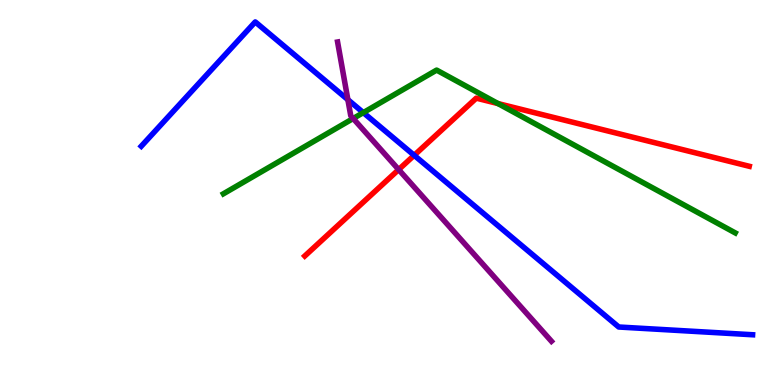[{'lines': ['blue', 'red'], 'intersections': [{'x': 5.34, 'y': 5.97}]}, {'lines': ['green', 'red'], 'intersections': [{'x': 6.43, 'y': 7.31}]}, {'lines': ['purple', 'red'], 'intersections': [{'x': 5.14, 'y': 5.59}]}, {'lines': ['blue', 'green'], 'intersections': [{'x': 4.69, 'y': 7.07}]}, {'lines': ['blue', 'purple'], 'intersections': [{'x': 4.49, 'y': 7.41}]}, {'lines': ['green', 'purple'], 'intersections': [{'x': 4.56, 'y': 6.92}]}]